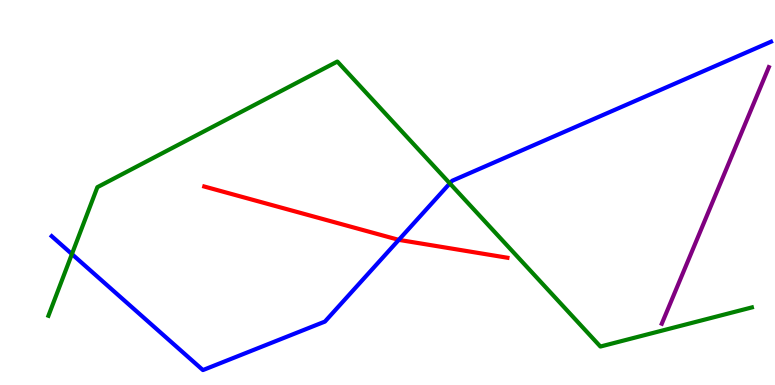[{'lines': ['blue', 'red'], 'intersections': [{'x': 5.15, 'y': 3.77}]}, {'lines': ['green', 'red'], 'intersections': []}, {'lines': ['purple', 'red'], 'intersections': []}, {'lines': ['blue', 'green'], 'intersections': [{'x': 0.928, 'y': 3.4}, {'x': 5.8, 'y': 5.24}]}, {'lines': ['blue', 'purple'], 'intersections': []}, {'lines': ['green', 'purple'], 'intersections': []}]